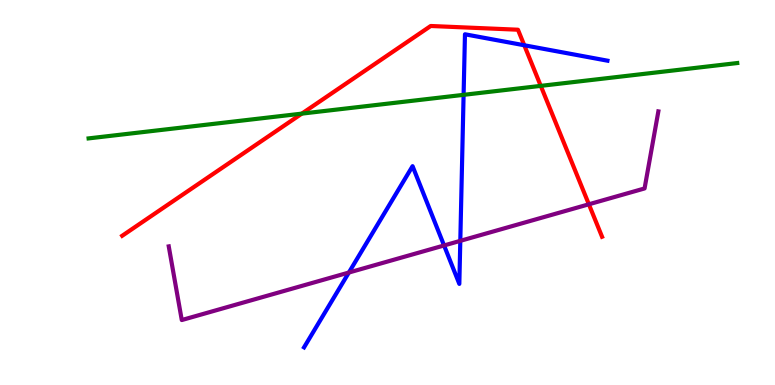[{'lines': ['blue', 'red'], 'intersections': [{'x': 6.76, 'y': 8.82}]}, {'lines': ['green', 'red'], 'intersections': [{'x': 3.89, 'y': 7.05}, {'x': 6.98, 'y': 7.77}]}, {'lines': ['purple', 'red'], 'intersections': [{'x': 7.6, 'y': 4.69}]}, {'lines': ['blue', 'green'], 'intersections': [{'x': 5.98, 'y': 7.54}]}, {'lines': ['blue', 'purple'], 'intersections': [{'x': 4.5, 'y': 2.92}, {'x': 5.73, 'y': 3.62}, {'x': 5.94, 'y': 3.74}]}, {'lines': ['green', 'purple'], 'intersections': []}]